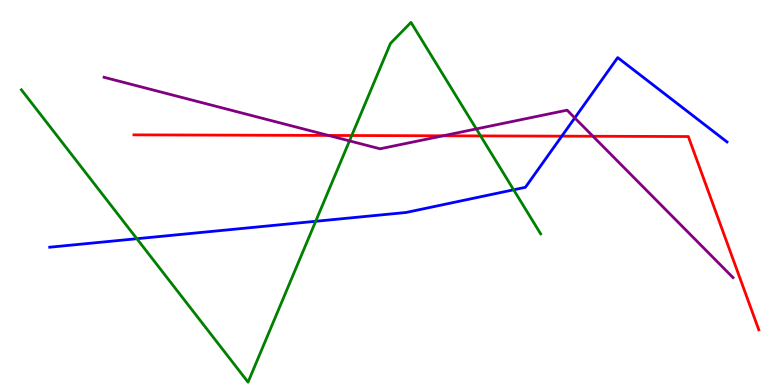[{'lines': ['blue', 'red'], 'intersections': [{'x': 7.25, 'y': 6.46}]}, {'lines': ['green', 'red'], 'intersections': [{'x': 4.54, 'y': 6.48}, {'x': 6.2, 'y': 6.47}]}, {'lines': ['purple', 'red'], 'intersections': [{'x': 4.24, 'y': 6.48}, {'x': 5.72, 'y': 6.47}, {'x': 7.65, 'y': 6.46}]}, {'lines': ['blue', 'green'], 'intersections': [{'x': 1.77, 'y': 3.8}, {'x': 4.07, 'y': 4.25}, {'x': 6.63, 'y': 5.07}]}, {'lines': ['blue', 'purple'], 'intersections': [{'x': 7.42, 'y': 6.94}]}, {'lines': ['green', 'purple'], 'intersections': [{'x': 4.51, 'y': 6.34}, {'x': 6.15, 'y': 6.65}]}]